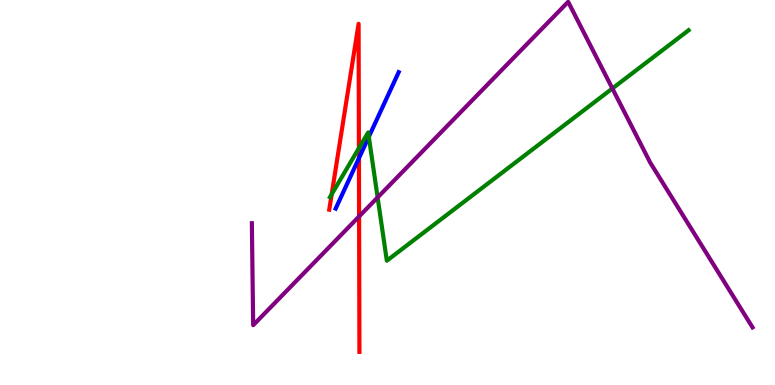[{'lines': ['blue', 'red'], 'intersections': [{'x': 4.63, 'y': 5.89}]}, {'lines': ['green', 'red'], 'intersections': [{'x': 4.28, 'y': 4.95}, {'x': 4.63, 'y': 6.15}]}, {'lines': ['purple', 'red'], 'intersections': [{'x': 4.63, 'y': 4.38}]}, {'lines': ['blue', 'green'], 'intersections': [{'x': 4.76, 'y': 6.45}]}, {'lines': ['blue', 'purple'], 'intersections': []}, {'lines': ['green', 'purple'], 'intersections': [{'x': 4.87, 'y': 4.87}, {'x': 7.9, 'y': 7.7}]}]